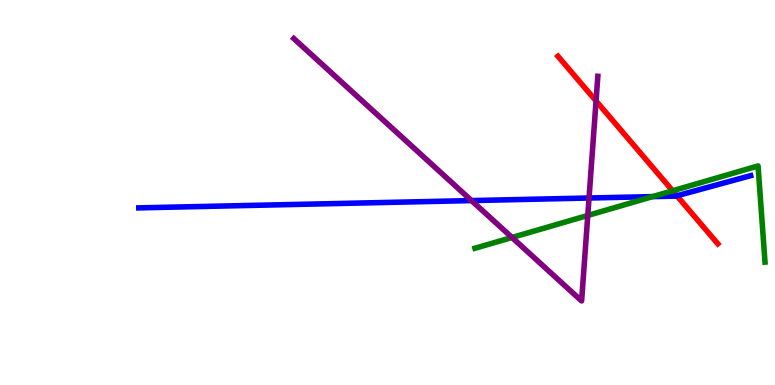[{'lines': ['blue', 'red'], 'intersections': [{'x': 8.73, 'y': 4.91}]}, {'lines': ['green', 'red'], 'intersections': [{'x': 8.68, 'y': 5.04}]}, {'lines': ['purple', 'red'], 'intersections': [{'x': 7.69, 'y': 7.38}]}, {'lines': ['blue', 'green'], 'intersections': [{'x': 8.42, 'y': 4.89}]}, {'lines': ['blue', 'purple'], 'intersections': [{'x': 6.08, 'y': 4.79}, {'x': 7.6, 'y': 4.86}]}, {'lines': ['green', 'purple'], 'intersections': [{'x': 6.61, 'y': 3.83}, {'x': 7.58, 'y': 4.4}]}]